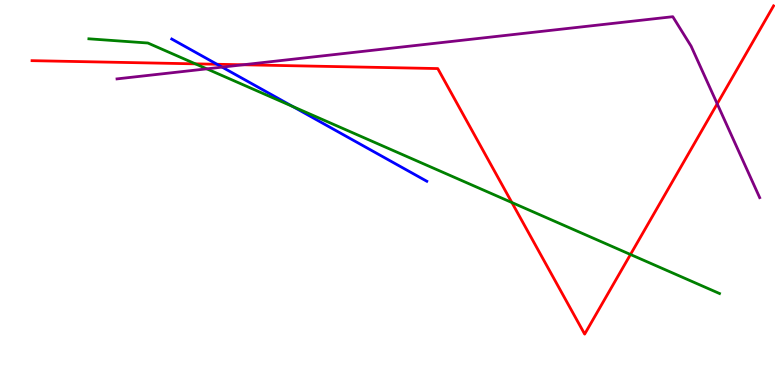[{'lines': ['blue', 'red'], 'intersections': [{'x': 2.8, 'y': 8.33}]}, {'lines': ['green', 'red'], 'intersections': [{'x': 2.52, 'y': 8.34}, {'x': 6.6, 'y': 4.74}, {'x': 8.14, 'y': 3.39}]}, {'lines': ['purple', 'red'], 'intersections': [{'x': 3.14, 'y': 8.32}, {'x': 9.25, 'y': 7.3}]}, {'lines': ['blue', 'green'], 'intersections': [{'x': 3.78, 'y': 7.23}]}, {'lines': ['blue', 'purple'], 'intersections': [{'x': 2.87, 'y': 8.26}]}, {'lines': ['green', 'purple'], 'intersections': [{'x': 2.67, 'y': 8.21}]}]